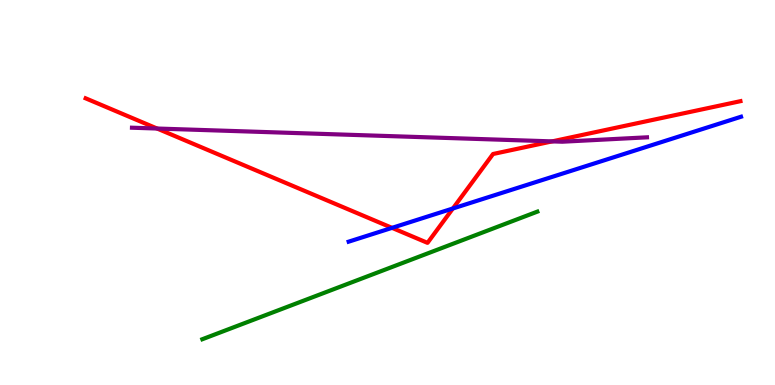[{'lines': ['blue', 'red'], 'intersections': [{'x': 5.06, 'y': 4.08}, {'x': 5.84, 'y': 4.58}]}, {'lines': ['green', 'red'], 'intersections': []}, {'lines': ['purple', 'red'], 'intersections': [{'x': 2.03, 'y': 6.66}, {'x': 7.12, 'y': 6.33}]}, {'lines': ['blue', 'green'], 'intersections': []}, {'lines': ['blue', 'purple'], 'intersections': []}, {'lines': ['green', 'purple'], 'intersections': []}]